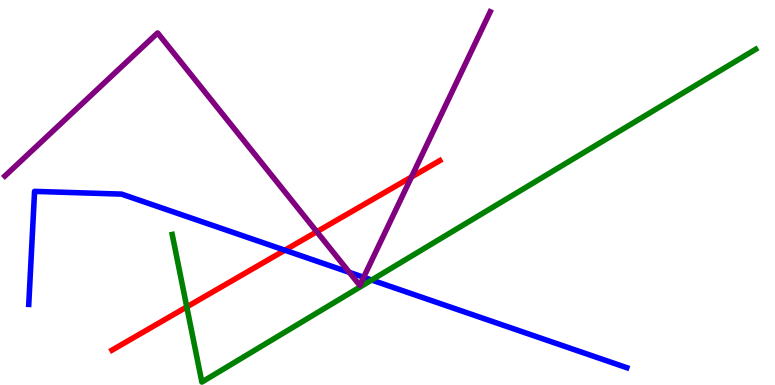[{'lines': ['blue', 'red'], 'intersections': [{'x': 3.68, 'y': 3.5}]}, {'lines': ['green', 'red'], 'intersections': [{'x': 2.41, 'y': 2.03}]}, {'lines': ['purple', 'red'], 'intersections': [{'x': 4.09, 'y': 3.98}, {'x': 5.31, 'y': 5.4}]}, {'lines': ['blue', 'green'], 'intersections': [{'x': 4.8, 'y': 2.73}]}, {'lines': ['blue', 'purple'], 'intersections': [{'x': 4.51, 'y': 2.93}, {'x': 4.69, 'y': 2.8}]}, {'lines': ['green', 'purple'], 'intersections': []}]